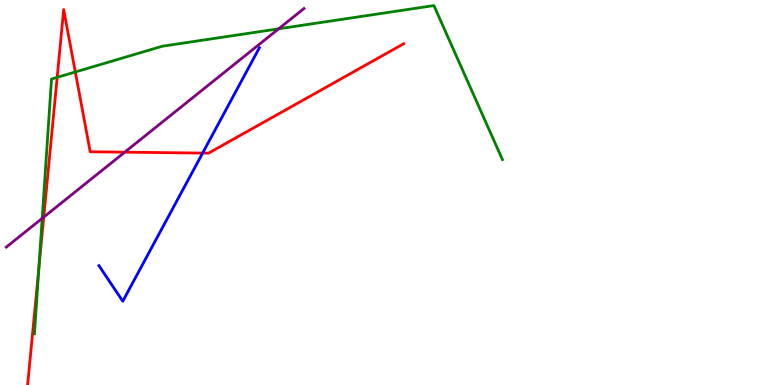[{'lines': ['blue', 'red'], 'intersections': [{'x': 2.61, 'y': 6.02}]}, {'lines': ['green', 'red'], 'intersections': [{'x': 0.501, 'y': 3.04}, {'x': 0.738, 'y': 7.99}, {'x': 0.972, 'y': 8.13}]}, {'lines': ['purple', 'red'], 'intersections': [{'x': 0.565, 'y': 4.36}, {'x': 1.61, 'y': 6.05}]}, {'lines': ['blue', 'green'], 'intersections': []}, {'lines': ['blue', 'purple'], 'intersections': []}, {'lines': ['green', 'purple'], 'intersections': [{'x': 0.544, 'y': 4.33}, {'x': 3.6, 'y': 9.25}]}]